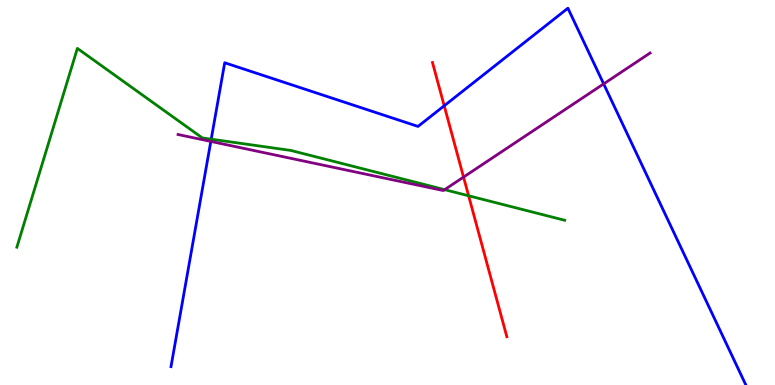[{'lines': ['blue', 'red'], 'intersections': [{'x': 5.73, 'y': 7.25}]}, {'lines': ['green', 'red'], 'intersections': [{'x': 6.05, 'y': 4.92}]}, {'lines': ['purple', 'red'], 'intersections': [{'x': 5.98, 'y': 5.4}]}, {'lines': ['blue', 'green'], 'intersections': [{'x': 2.73, 'y': 6.38}]}, {'lines': ['blue', 'purple'], 'intersections': [{'x': 2.72, 'y': 6.33}, {'x': 7.79, 'y': 7.82}]}, {'lines': ['green', 'purple'], 'intersections': [{'x': 5.74, 'y': 5.07}]}]